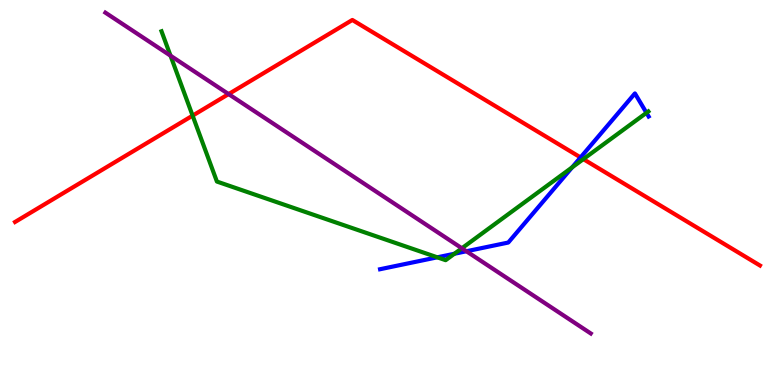[{'lines': ['blue', 'red'], 'intersections': [{'x': 7.49, 'y': 5.91}]}, {'lines': ['green', 'red'], 'intersections': [{'x': 2.49, 'y': 7.0}, {'x': 7.53, 'y': 5.87}]}, {'lines': ['purple', 'red'], 'intersections': [{'x': 2.95, 'y': 7.56}]}, {'lines': ['blue', 'green'], 'intersections': [{'x': 5.64, 'y': 3.32}, {'x': 5.86, 'y': 3.41}, {'x': 7.38, 'y': 5.65}, {'x': 8.34, 'y': 7.07}]}, {'lines': ['blue', 'purple'], 'intersections': [{'x': 6.02, 'y': 3.47}]}, {'lines': ['green', 'purple'], 'intersections': [{'x': 2.2, 'y': 8.55}, {'x': 5.96, 'y': 3.55}]}]